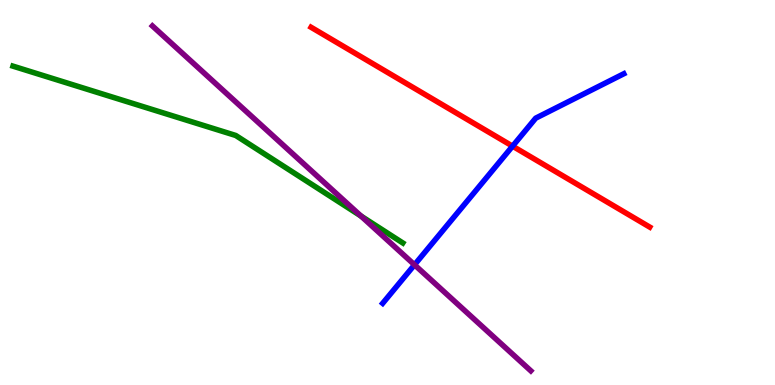[{'lines': ['blue', 'red'], 'intersections': [{'x': 6.61, 'y': 6.2}]}, {'lines': ['green', 'red'], 'intersections': []}, {'lines': ['purple', 'red'], 'intersections': []}, {'lines': ['blue', 'green'], 'intersections': []}, {'lines': ['blue', 'purple'], 'intersections': [{'x': 5.35, 'y': 3.12}]}, {'lines': ['green', 'purple'], 'intersections': [{'x': 4.66, 'y': 4.39}]}]